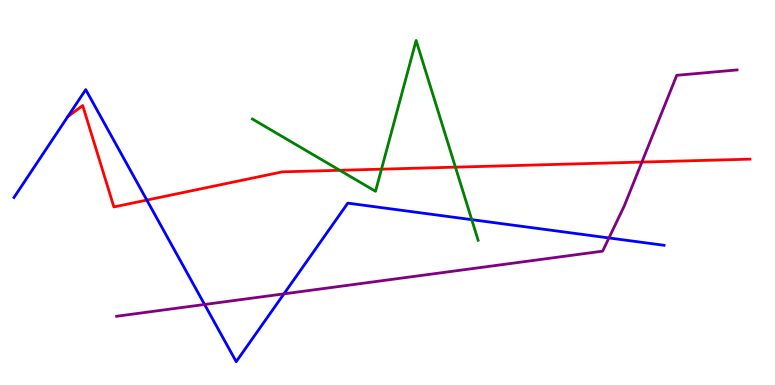[{'lines': ['blue', 'red'], 'intersections': [{'x': 1.89, 'y': 4.8}]}, {'lines': ['green', 'red'], 'intersections': [{'x': 4.38, 'y': 5.58}, {'x': 4.92, 'y': 5.61}, {'x': 5.88, 'y': 5.66}]}, {'lines': ['purple', 'red'], 'intersections': [{'x': 8.28, 'y': 5.79}]}, {'lines': ['blue', 'green'], 'intersections': [{'x': 6.09, 'y': 4.29}]}, {'lines': ['blue', 'purple'], 'intersections': [{'x': 2.64, 'y': 2.09}, {'x': 3.66, 'y': 2.37}, {'x': 7.86, 'y': 3.82}]}, {'lines': ['green', 'purple'], 'intersections': []}]